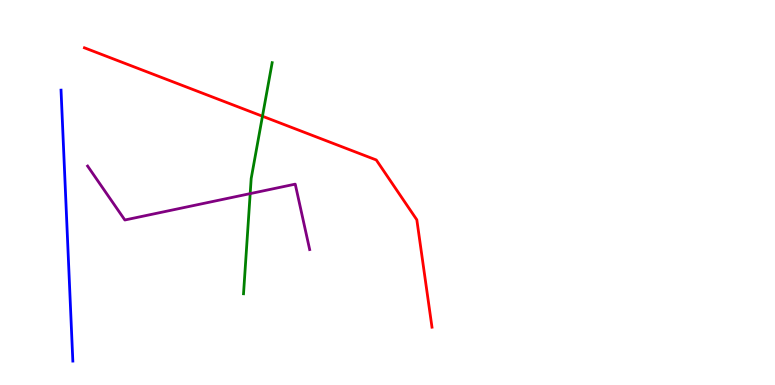[{'lines': ['blue', 'red'], 'intersections': []}, {'lines': ['green', 'red'], 'intersections': [{'x': 3.39, 'y': 6.98}]}, {'lines': ['purple', 'red'], 'intersections': []}, {'lines': ['blue', 'green'], 'intersections': []}, {'lines': ['blue', 'purple'], 'intersections': []}, {'lines': ['green', 'purple'], 'intersections': [{'x': 3.23, 'y': 4.97}]}]